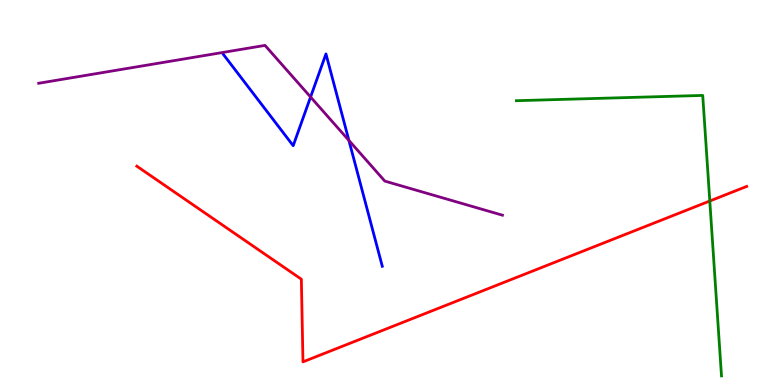[{'lines': ['blue', 'red'], 'intersections': []}, {'lines': ['green', 'red'], 'intersections': [{'x': 9.16, 'y': 4.78}]}, {'lines': ['purple', 'red'], 'intersections': []}, {'lines': ['blue', 'green'], 'intersections': []}, {'lines': ['blue', 'purple'], 'intersections': [{'x': 4.01, 'y': 7.48}, {'x': 4.5, 'y': 6.35}]}, {'lines': ['green', 'purple'], 'intersections': []}]